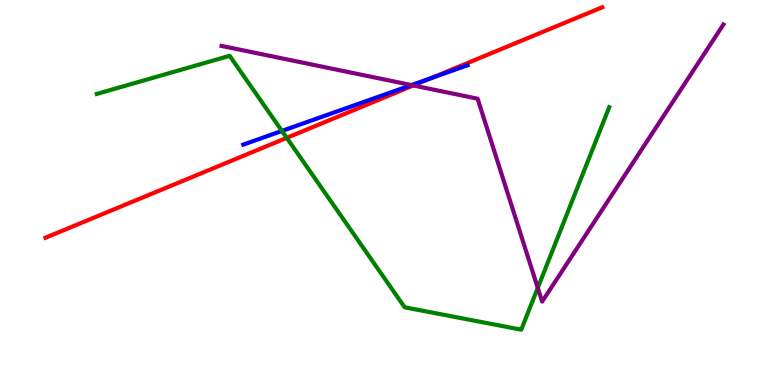[{'lines': ['blue', 'red'], 'intersections': [{'x': 5.56, 'y': 7.97}]}, {'lines': ['green', 'red'], 'intersections': [{'x': 3.7, 'y': 6.42}]}, {'lines': ['purple', 'red'], 'intersections': [{'x': 5.33, 'y': 7.78}]}, {'lines': ['blue', 'green'], 'intersections': [{'x': 3.64, 'y': 6.6}]}, {'lines': ['blue', 'purple'], 'intersections': [{'x': 5.31, 'y': 7.79}]}, {'lines': ['green', 'purple'], 'intersections': [{'x': 6.94, 'y': 2.52}]}]